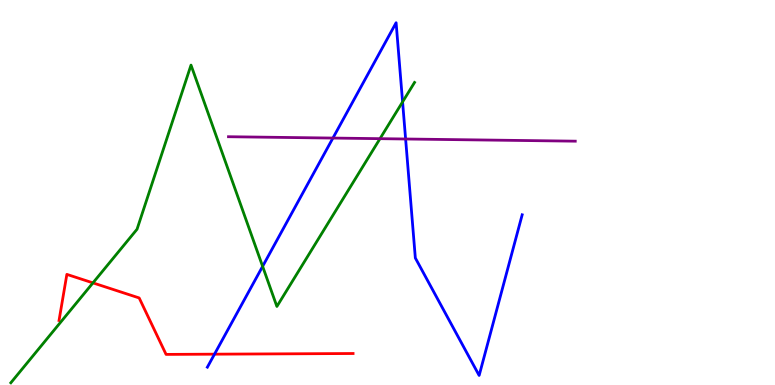[{'lines': ['blue', 'red'], 'intersections': [{'x': 2.77, 'y': 0.801}]}, {'lines': ['green', 'red'], 'intersections': [{'x': 1.2, 'y': 2.65}]}, {'lines': ['purple', 'red'], 'intersections': []}, {'lines': ['blue', 'green'], 'intersections': [{'x': 3.39, 'y': 3.08}, {'x': 5.19, 'y': 7.35}]}, {'lines': ['blue', 'purple'], 'intersections': [{'x': 4.3, 'y': 6.41}, {'x': 5.23, 'y': 6.39}]}, {'lines': ['green', 'purple'], 'intersections': [{'x': 4.9, 'y': 6.4}]}]